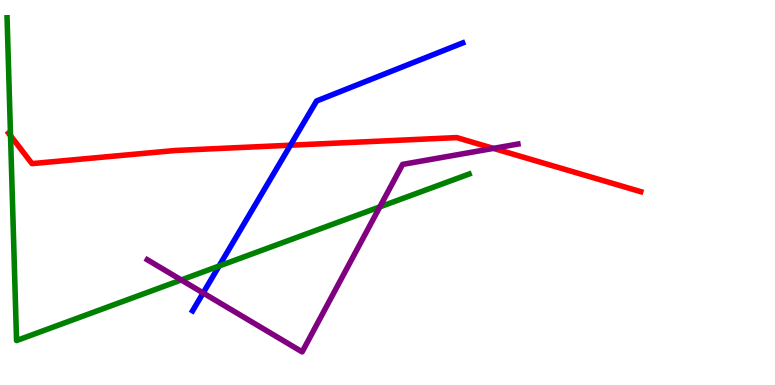[{'lines': ['blue', 'red'], 'intersections': [{'x': 3.75, 'y': 6.23}]}, {'lines': ['green', 'red'], 'intersections': [{'x': 0.136, 'y': 6.48}]}, {'lines': ['purple', 'red'], 'intersections': [{'x': 6.37, 'y': 6.15}]}, {'lines': ['blue', 'green'], 'intersections': [{'x': 2.83, 'y': 3.09}]}, {'lines': ['blue', 'purple'], 'intersections': [{'x': 2.62, 'y': 2.39}]}, {'lines': ['green', 'purple'], 'intersections': [{'x': 2.34, 'y': 2.73}, {'x': 4.9, 'y': 4.63}]}]